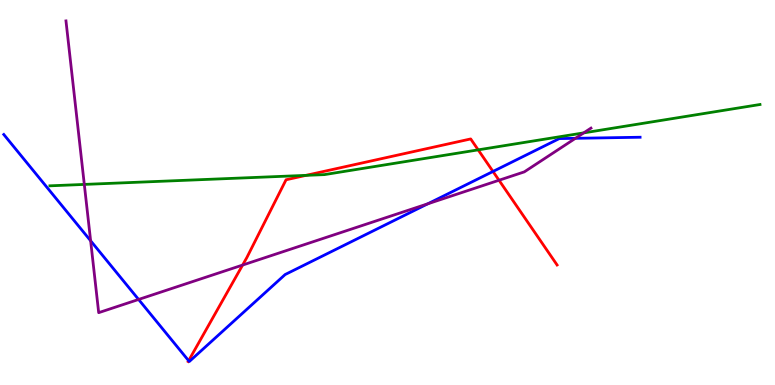[{'lines': ['blue', 'red'], 'intersections': [{'x': 2.43, 'y': 0.631}, {'x': 6.36, 'y': 5.55}]}, {'lines': ['green', 'red'], 'intersections': [{'x': 3.95, 'y': 5.45}, {'x': 6.17, 'y': 6.11}]}, {'lines': ['purple', 'red'], 'intersections': [{'x': 3.13, 'y': 3.12}, {'x': 6.44, 'y': 5.32}]}, {'lines': ['blue', 'green'], 'intersections': []}, {'lines': ['blue', 'purple'], 'intersections': [{'x': 1.17, 'y': 3.75}, {'x': 1.79, 'y': 2.22}, {'x': 5.52, 'y': 4.71}, {'x': 7.42, 'y': 6.41}]}, {'lines': ['green', 'purple'], 'intersections': [{'x': 1.09, 'y': 5.21}, {'x': 7.53, 'y': 6.55}]}]